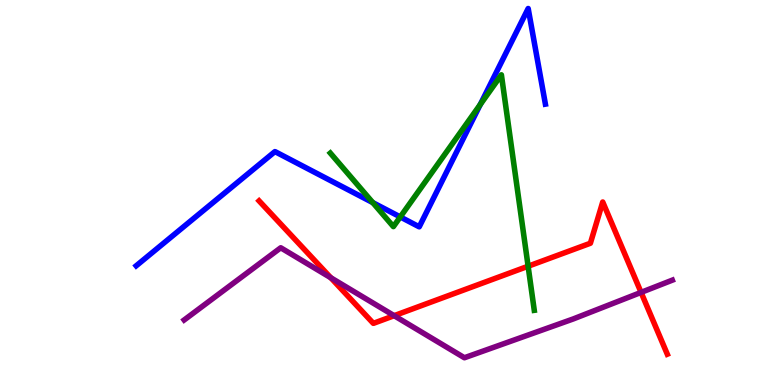[{'lines': ['blue', 'red'], 'intersections': []}, {'lines': ['green', 'red'], 'intersections': [{'x': 6.81, 'y': 3.09}]}, {'lines': ['purple', 'red'], 'intersections': [{'x': 4.27, 'y': 2.79}, {'x': 5.09, 'y': 1.8}, {'x': 8.27, 'y': 2.41}]}, {'lines': ['blue', 'green'], 'intersections': [{'x': 4.81, 'y': 4.74}, {'x': 5.16, 'y': 4.37}, {'x': 6.2, 'y': 7.29}]}, {'lines': ['blue', 'purple'], 'intersections': []}, {'lines': ['green', 'purple'], 'intersections': []}]